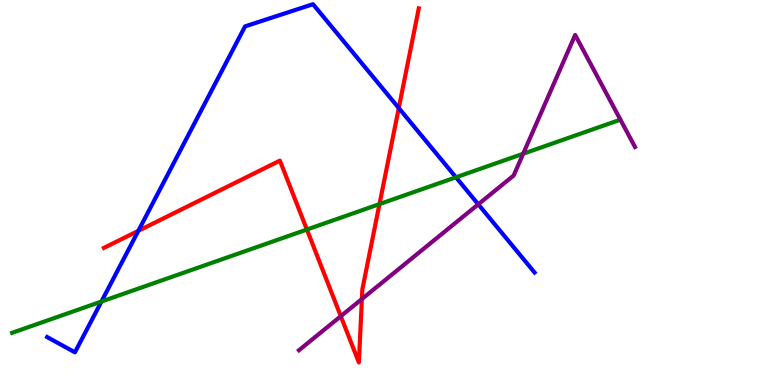[{'lines': ['blue', 'red'], 'intersections': [{'x': 1.79, 'y': 4.0}, {'x': 5.15, 'y': 7.19}]}, {'lines': ['green', 'red'], 'intersections': [{'x': 3.96, 'y': 4.04}, {'x': 4.9, 'y': 4.7}]}, {'lines': ['purple', 'red'], 'intersections': [{'x': 4.4, 'y': 1.79}, {'x': 4.67, 'y': 2.23}]}, {'lines': ['blue', 'green'], 'intersections': [{'x': 1.31, 'y': 2.17}, {'x': 5.88, 'y': 5.39}]}, {'lines': ['blue', 'purple'], 'intersections': [{'x': 6.17, 'y': 4.69}]}, {'lines': ['green', 'purple'], 'intersections': [{'x': 6.75, 'y': 6.01}]}]